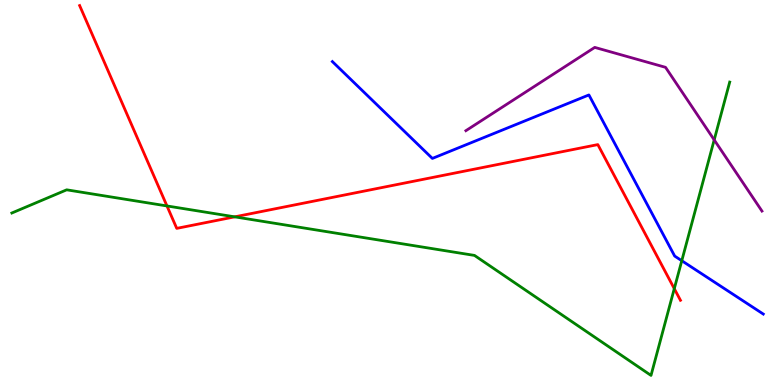[{'lines': ['blue', 'red'], 'intersections': []}, {'lines': ['green', 'red'], 'intersections': [{'x': 2.15, 'y': 4.65}, {'x': 3.03, 'y': 4.37}, {'x': 8.7, 'y': 2.5}]}, {'lines': ['purple', 'red'], 'intersections': []}, {'lines': ['blue', 'green'], 'intersections': [{'x': 8.8, 'y': 3.23}]}, {'lines': ['blue', 'purple'], 'intersections': []}, {'lines': ['green', 'purple'], 'intersections': [{'x': 9.22, 'y': 6.37}]}]